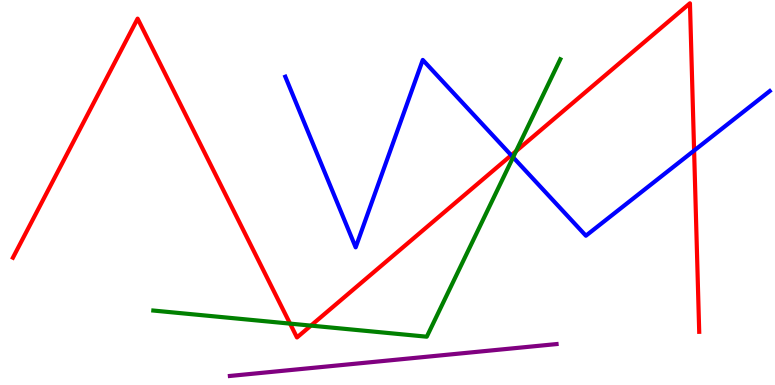[{'lines': ['blue', 'red'], 'intersections': [{'x': 6.6, 'y': 5.97}, {'x': 8.96, 'y': 6.09}]}, {'lines': ['green', 'red'], 'intersections': [{'x': 3.74, 'y': 1.59}, {'x': 4.01, 'y': 1.54}, {'x': 6.66, 'y': 6.07}]}, {'lines': ['purple', 'red'], 'intersections': []}, {'lines': ['blue', 'green'], 'intersections': [{'x': 6.62, 'y': 5.91}]}, {'lines': ['blue', 'purple'], 'intersections': []}, {'lines': ['green', 'purple'], 'intersections': []}]